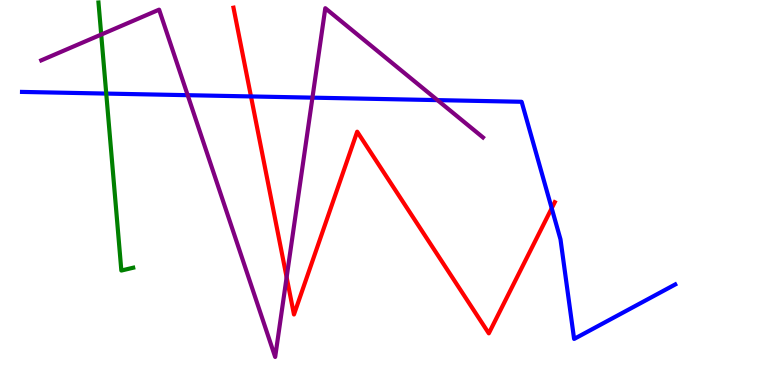[{'lines': ['blue', 'red'], 'intersections': [{'x': 3.24, 'y': 7.5}, {'x': 7.12, 'y': 4.59}]}, {'lines': ['green', 'red'], 'intersections': []}, {'lines': ['purple', 'red'], 'intersections': [{'x': 3.7, 'y': 2.8}]}, {'lines': ['blue', 'green'], 'intersections': [{'x': 1.37, 'y': 7.57}]}, {'lines': ['blue', 'purple'], 'intersections': [{'x': 2.42, 'y': 7.53}, {'x': 4.03, 'y': 7.46}, {'x': 5.64, 'y': 7.4}]}, {'lines': ['green', 'purple'], 'intersections': [{'x': 1.31, 'y': 9.1}]}]